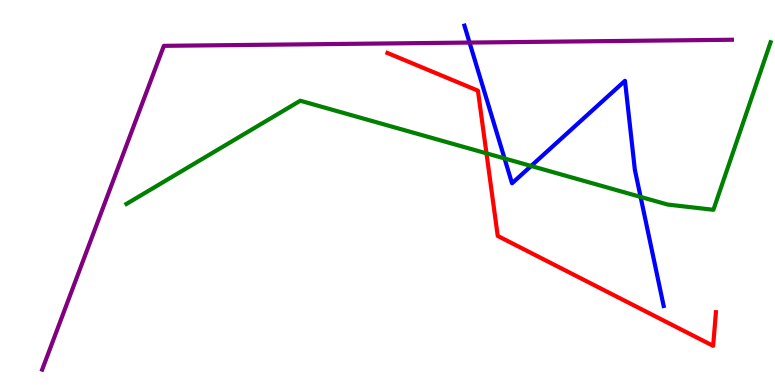[{'lines': ['blue', 'red'], 'intersections': []}, {'lines': ['green', 'red'], 'intersections': [{'x': 6.28, 'y': 6.02}]}, {'lines': ['purple', 'red'], 'intersections': []}, {'lines': ['blue', 'green'], 'intersections': [{'x': 6.51, 'y': 5.88}, {'x': 6.85, 'y': 5.69}, {'x': 8.27, 'y': 4.89}]}, {'lines': ['blue', 'purple'], 'intersections': [{'x': 6.06, 'y': 8.89}]}, {'lines': ['green', 'purple'], 'intersections': []}]